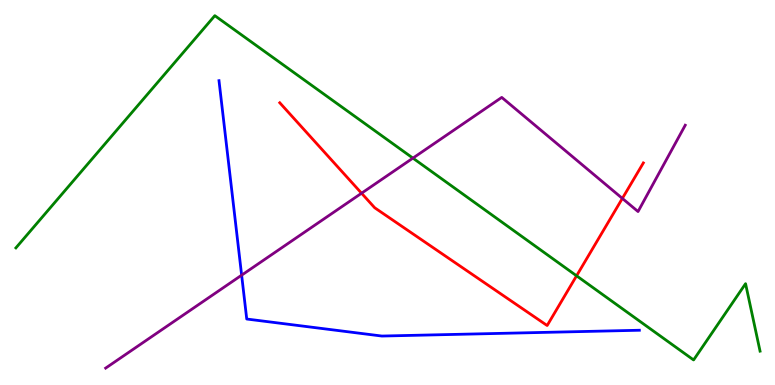[{'lines': ['blue', 'red'], 'intersections': []}, {'lines': ['green', 'red'], 'intersections': [{'x': 7.44, 'y': 2.84}]}, {'lines': ['purple', 'red'], 'intersections': [{'x': 4.67, 'y': 4.98}, {'x': 8.03, 'y': 4.85}]}, {'lines': ['blue', 'green'], 'intersections': []}, {'lines': ['blue', 'purple'], 'intersections': [{'x': 3.12, 'y': 2.85}]}, {'lines': ['green', 'purple'], 'intersections': [{'x': 5.33, 'y': 5.89}]}]